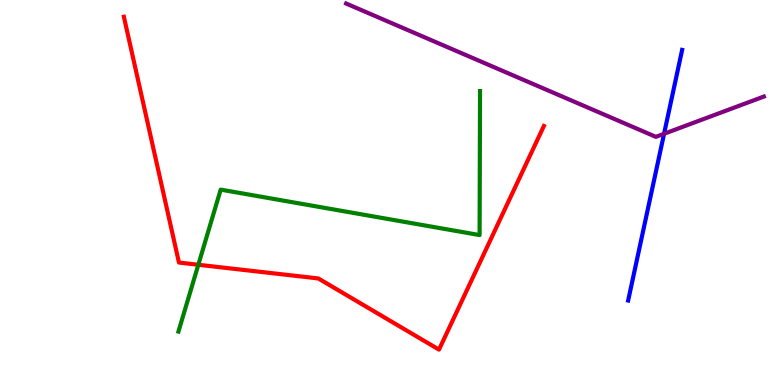[{'lines': ['blue', 'red'], 'intersections': []}, {'lines': ['green', 'red'], 'intersections': [{'x': 2.56, 'y': 3.12}]}, {'lines': ['purple', 'red'], 'intersections': []}, {'lines': ['blue', 'green'], 'intersections': []}, {'lines': ['blue', 'purple'], 'intersections': [{'x': 8.57, 'y': 6.52}]}, {'lines': ['green', 'purple'], 'intersections': []}]